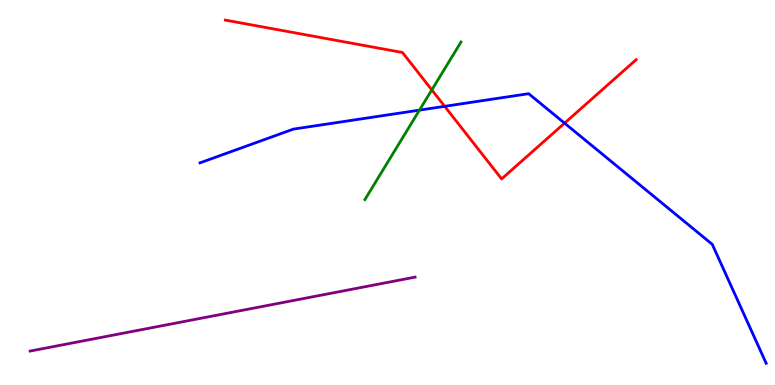[{'lines': ['blue', 'red'], 'intersections': [{'x': 5.74, 'y': 7.24}, {'x': 7.28, 'y': 6.8}]}, {'lines': ['green', 'red'], 'intersections': [{'x': 5.57, 'y': 7.66}]}, {'lines': ['purple', 'red'], 'intersections': []}, {'lines': ['blue', 'green'], 'intersections': [{'x': 5.41, 'y': 7.14}]}, {'lines': ['blue', 'purple'], 'intersections': []}, {'lines': ['green', 'purple'], 'intersections': []}]